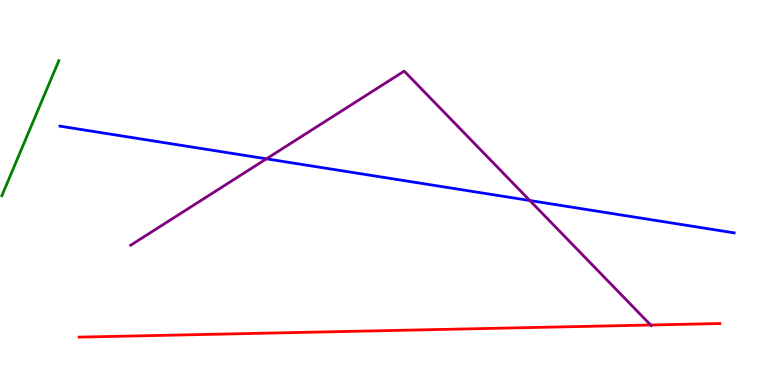[{'lines': ['blue', 'red'], 'intersections': []}, {'lines': ['green', 'red'], 'intersections': []}, {'lines': ['purple', 'red'], 'intersections': [{'x': 8.4, 'y': 1.56}]}, {'lines': ['blue', 'green'], 'intersections': []}, {'lines': ['blue', 'purple'], 'intersections': [{'x': 3.44, 'y': 5.87}, {'x': 6.84, 'y': 4.79}]}, {'lines': ['green', 'purple'], 'intersections': []}]